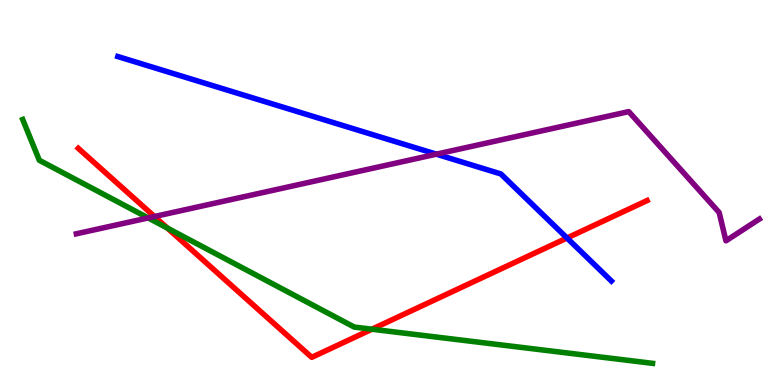[{'lines': ['blue', 'red'], 'intersections': [{'x': 7.32, 'y': 3.82}]}, {'lines': ['green', 'red'], 'intersections': [{'x': 2.16, 'y': 4.08}, {'x': 4.8, 'y': 1.45}]}, {'lines': ['purple', 'red'], 'intersections': [{'x': 1.99, 'y': 4.38}]}, {'lines': ['blue', 'green'], 'intersections': []}, {'lines': ['blue', 'purple'], 'intersections': [{'x': 5.63, 'y': 6.0}]}, {'lines': ['green', 'purple'], 'intersections': [{'x': 1.91, 'y': 4.34}]}]